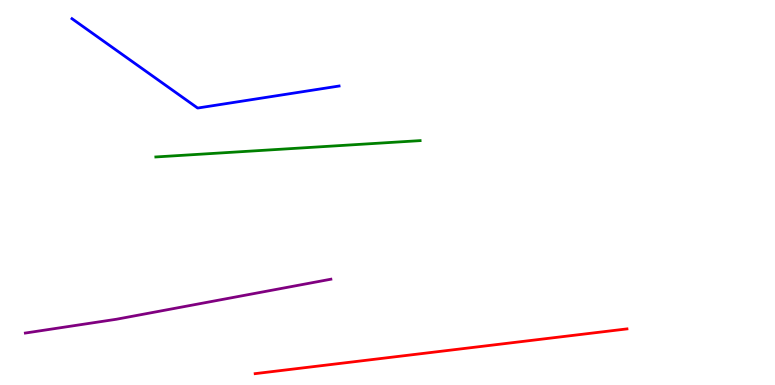[{'lines': ['blue', 'red'], 'intersections': []}, {'lines': ['green', 'red'], 'intersections': []}, {'lines': ['purple', 'red'], 'intersections': []}, {'lines': ['blue', 'green'], 'intersections': []}, {'lines': ['blue', 'purple'], 'intersections': []}, {'lines': ['green', 'purple'], 'intersections': []}]